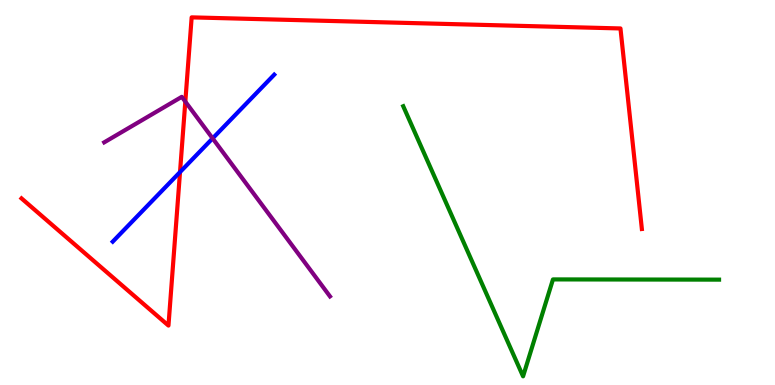[{'lines': ['blue', 'red'], 'intersections': [{'x': 2.32, 'y': 5.53}]}, {'lines': ['green', 'red'], 'intersections': []}, {'lines': ['purple', 'red'], 'intersections': [{'x': 2.39, 'y': 7.36}]}, {'lines': ['blue', 'green'], 'intersections': []}, {'lines': ['blue', 'purple'], 'intersections': [{'x': 2.74, 'y': 6.41}]}, {'lines': ['green', 'purple'], 'intersections': []}]